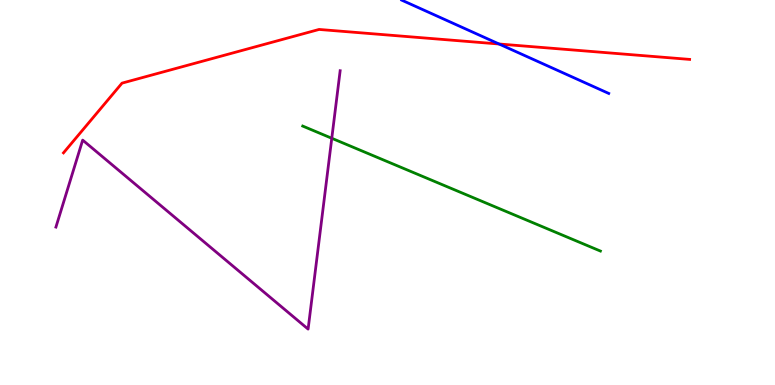[{'lines': ['blue', 'red'], 'intersections': [{'x': 6.44, 'y': 8.86}]}, {'lines': ['green', 'red'], 'intersections': []}, {'lines': ['purple', 'red'], 'intersections': []}, {'lines': ['blue', 'green'], 'intersections': []}, {'lines': ['blue', 'purple'], 'intersections': []}, {'lines': ['green', 'purple'], 'intersections': [{'x': 4.28, 'y': 6.41}]}]